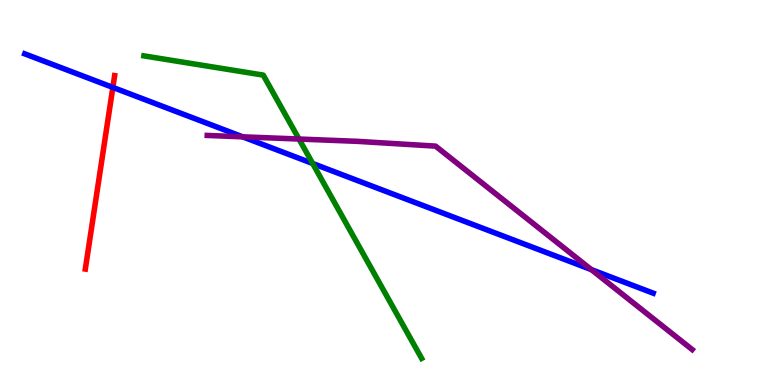[{'lines': ['blue', 'red'], 'intersections': [{'x': 1.46, 'y': 7.73}]}, {'lines': ['green', 'red'], 'intersections': []}, {'lines': ['purple', 'red'], 'intersections': []}, {'lines': ['blue', 'green'], 'intersections': [{'x': 4.03, 'y': 5.75}]}, {'lines': ['blue', 'purple'], 'intersections': [{'x': 3.13, 'y': 6.45}, {'x': 7.63, 'y': 3.0}]}, {'lines': ['green', 'purple'], 'intersections': [{'x': 3.86, 'y': 6.39}]}]